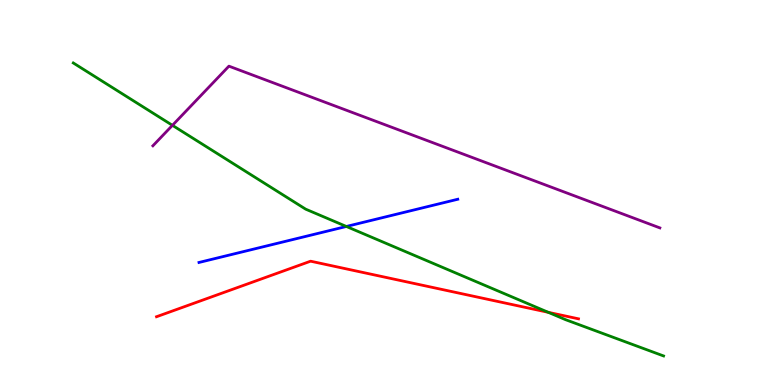[{'lines': ['blue', 'red'], 'intersections': []}, {'lines': ['green', 'red'], 'intersections': [{'x': 7.07, 'y': 1.89}]}, {'lines': ['purple', 'red'], 'intersections': []}, {'lines': ['blue', 'green'], 'intersections': [{'x': 4.47, 'y': 4.12}]}, {'lines': ['blue', 'purple'], 'intersections': []}, {'lines': ['green', 'purple'], 'intersections': [{'x': 2.22, 'y': 6.74}]}]